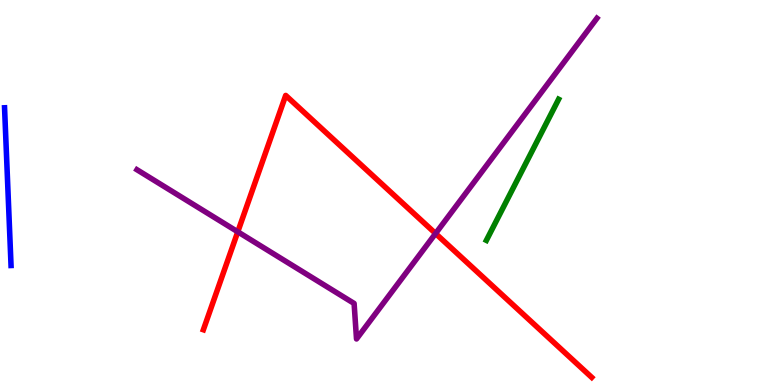[{'lines': ['blue', 'red'], 'intersections': []}, {'lines': ['green', 'red'], 'intersections': []}, {'lines': ['purple', 'red'], 'intersections': [{'x': 3.07, 'y': 3.98}, {'x': 5.62, 'y': 3.93}]}, {'lines': ['blue', 'green'], 'intersections': []}, {'lines': ['blue', 'purple'], 'intersections': []}, {'lines': ['green', 'purple'], 'intersections': []}]